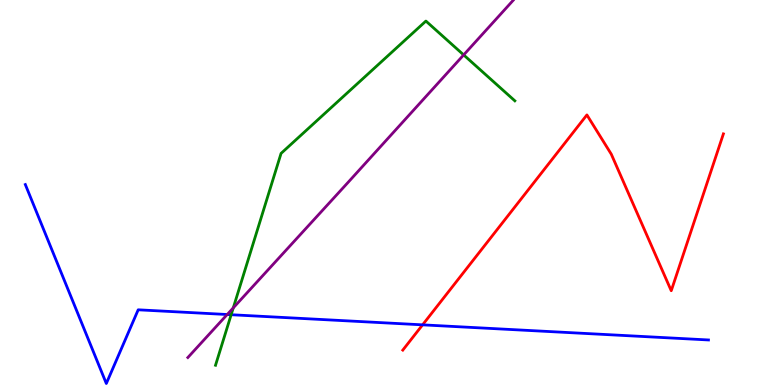[{'lines': ['blue', 'red'], 'intersections': [{'x': 5.45, 'y': 1.56}]}, {'lines': ['green', 'red'], 'intersections': []}, {'lines': ['purple', 'red'], 'intersections': []}, {'lines': ['blue', 'green'], 'intersections': [{'x': 2.98, 'y': 1.83}]}, {'lines': ['blue', 'purple'], 'intersections': [{'x': 2.93, 'y': 1.83}]}, {'lines': ['green', 'purple'], 'intersections': [{'x': 3.01, 'y': 2.0}, {'x': 5.98, 'y': 8.57}]}]